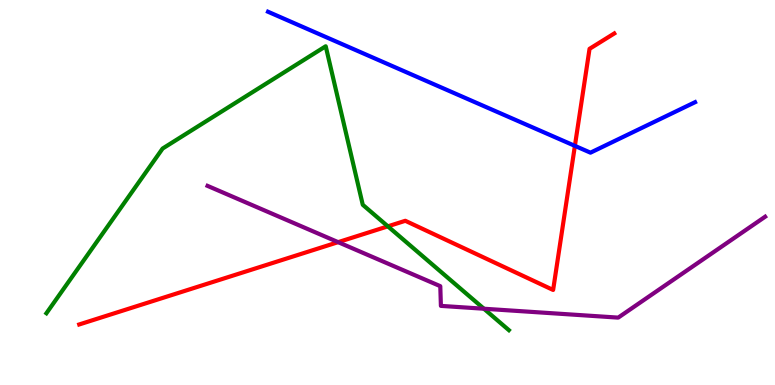[{'lines': ['blue', 'red'], 'intersections': [{'x': 7.42, 'y': 6.21}]}, {'lines': ['green', 'red'], 'intersections': [{'x': 5.0, 'y': 4.12}]}, {'lines': ['purple', 'red'], 'intersections': [{'x': 4.36, 'y': 3.71}]}, {'lines': ['blue', 'green'], 'intersections': []}, {'lines': ['blue', 'purple'], 'intersections': []}, {'lines': ['green', 'purple'], 'intersections': [{'x': 6.24, 'y': 1.98}]}]